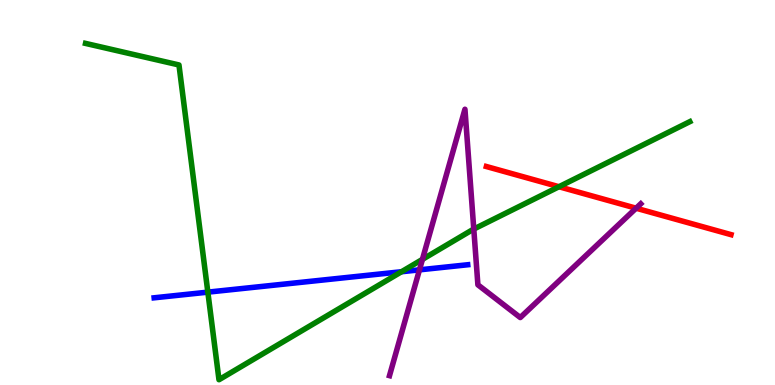[{'lines': ['blue', 'red'], 'intersections': []}, {'lines': ['green', 'red'], 'intersections': [{'x': 7.21, 'y': 5.15}]}, {'lines': ['purple', 'red'], 'intersections': [{'x': 8.21, 'y': 4.59}]}, {'lines': ['blue', 'green'], 'intersections': [{'x': 2.68, 'y': 2.41}, {'x': 5.18, 'y': 2.94}]}, {'lines': ['blue', 'purple'], 'intersections': [{'x': 5.41, 'y': 2.99}]}, {'lines': ['green', 'purple'], 'intersections': [{'x': 5.45, 'y': 3.26}, {'x': 6.11, 'y': 4.05}]}]